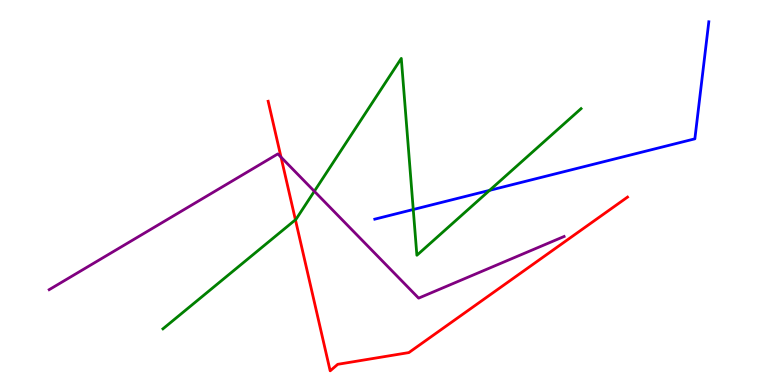[{'lines': ['blue', 'red'], 'intersections': []}, {'lines': ['green', 'red'], 'intersections': [{'x': 3.81, 'y': 4.29}]}, {'lines': ['purple', 'red'], 'intersections': [{'x': 3.63, 'y': 5.92}]}, {'lines': ['blue', 'green'], 'intersections': [{'x': 5.33, 'y': 4.56}, {'x': 6.32, 'y': 5.06}]}, {'lines': ['blue', 'purple'], 'intersections': []}, {'lines': ['green', 'purple'], 'intersections': [{'x': 4.06, 'y': 5.03}]}]